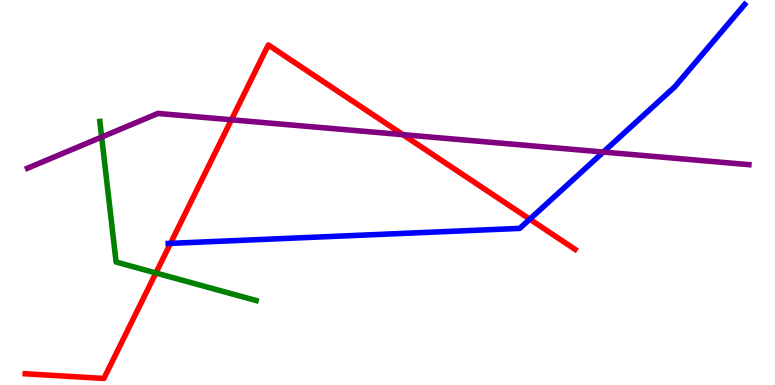[{'lines': ['blue', 'red'], 'intersections': [{'x': 2.2, 'y': 3.68}, {'x': 6.84, 'y': 4.31}]}, {'lines': ['green', 'red'], 'intersections': [{'x': 2.01, 'y': 2.91}]}, {'lines': ['purple', 'red'], 'intersections': [{'x': 2.99, 'y': 6.89}, {'x': 5.2, 'y': 6.5}]}, {'lines': ['blue', 'green'], 'intersections': []}, {'lines': ['blue', 'purple'], 'intersections': [{'x': 7.78, 'y': 6.05}]}, {'lines': ['green', 'purple'], 'intersections': [{'x': 1.31, 'y': 6.44}]}]